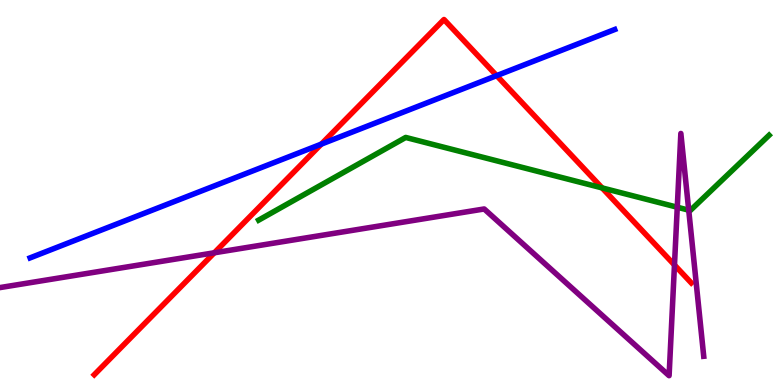[{'lines': ['blue', 'red'], 'intersections': [{'x': 4.15, 'y': 6.26}, {'x': 6.41, 'y': 8.04}]}, {'lines': ['green', 'red'], 'intersections': [{'x': 7.77, 'y': 5.12}]}, {'lines': ['purple', 'red'], 'intersections': [{'x': 2.77, 'y': 3.43}, {'x': 8.7, 'y': 3.12}]}, {'lines': ['blue', 'green'], 'intersections': []}, {'lines': ['blue', 'purple'], 'intersections': []}, {'lines': ['green', 'purple'], 'intersections': [{'x': 8.74, 'y': 4.62}, {'x': 8.89, 'y': 4.54}]}]